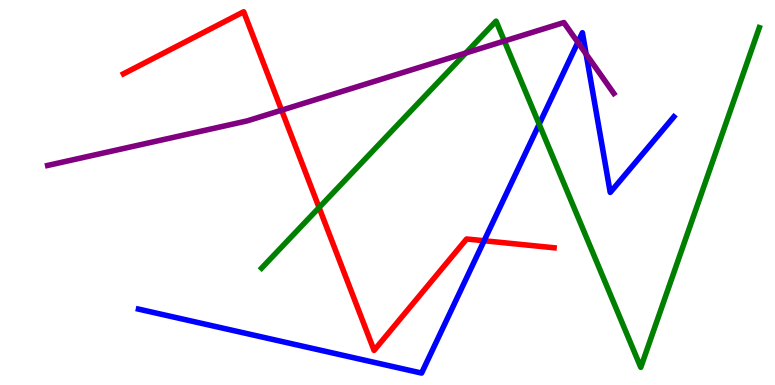[{'lines': ['blue', 'red'], 'intersections': [{'x': 6.25, 'y': 3.75}]}, {'lines': ['green', 'red'], 'intersections': [{'x': 4.12, 'y': 4.61}]}, {'lines': ['purple', 'red'], 'intersections': [{'x': 3.63, 'y': 7.14}]}, {'lines': ['blue', 'green'], 'intersections': [{'x': 6.96, 'y': 6.77}]}, {'lines': ['blue', 'purple'], 'intersections': [{'x': 7.46, 'y': 8.9}, {'x': 7.56, 'y': 8.59}]}, {'lines': ['green', 'purple'], 'intersections': [{'x': 6.01, 'y': 8.62}, {'x': 6.51, 'y': 8.93}]}]